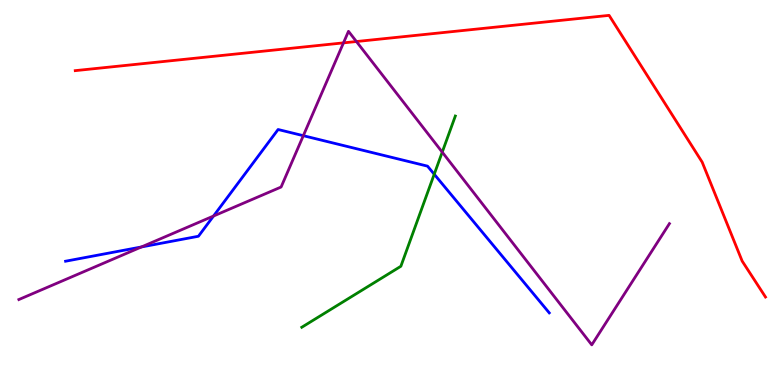[{'lines': ['blue', 'red'], 'intersections': []}, {'lines': ['green', 'red'], 'intersections': []}, {'lines': ['purple', 'red'], 'intersections': [{'x': 4.43, 'y': 8.89}, {'x': 4.6, 'y': 8.92}]}, {'lines': ['blue', 'green'], 'intersections': [{'x': 5.6, 'y': 5.47}]}, {'lines': ['blue', 'purple'], 'intersections': [{'x': 1.82, 'y': 3.59}, {'x': 2.76, 'y': 4.39}, {'x': 3.91, 'y': 6.48}]}, {'lines': ['green', 'purple'], 'intersections': [{'x': 5.71, 'y': 6.05}]}]